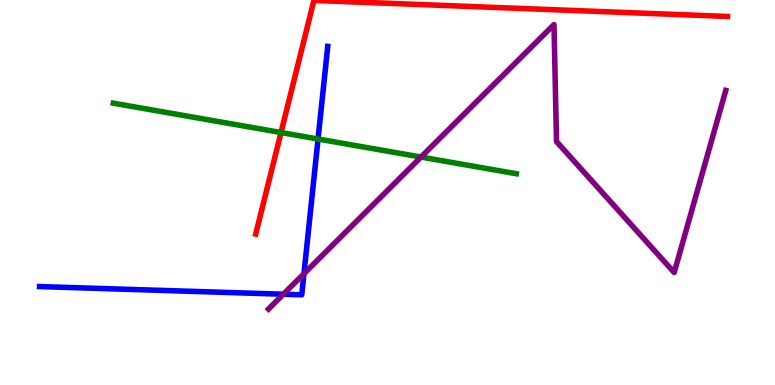[{'lines': ['blue', 'red'], 'intersections': []}, {'lines': ['green', 'red'], 'intersections': [{'x': 3.63, 'y': 6.56}]}, {'lines': ['purple', 'red'], 'intersections': []}, {'lines': ['blue', 'green'], 'intersections': [{'x': 4.1, 'y': 6.39}]}, {'lines': ['blue', 'purple'], 'intersections': [{'x': 3.66, 'y': 2.36}, {'x': 3.92, 'y': 2.89}]}, {'lines': ['green', 'purple'], 'intersections': [{'x': 5.43, 'y': 5.92}]}]